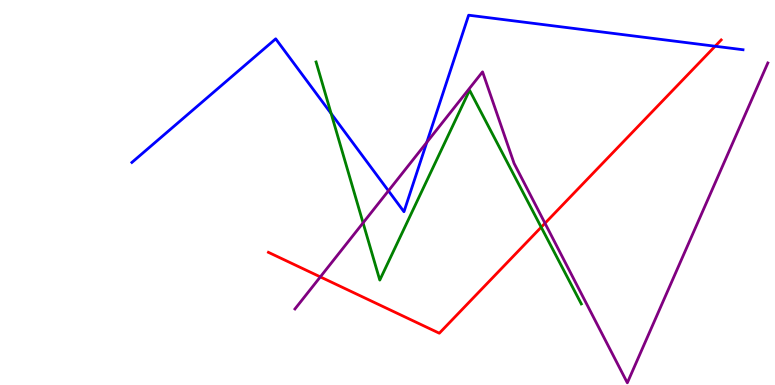[{'lines': ['blue', 'red'], 'intersections': [{'x': 9.23, 'y': 8.8}]}, {'lines': ['green', 'red'], 'intersections': [{'x': 6.98, 'y': 4.1}]}, {'lines': ['purple', 'red'], 'intersections': [{'x': 4.13, 'y': 2.81}, {'x': 7.03, 'y': 4.2}]}, {'lines': ['blue', 'green'], 'intersections': [{'x': 4.27, 'y': 7.05}]}, {'lines': ['blue', 'purple'], 'intersections': [{'x': 5.01, 'y': 5.04}, {'x': 5.51, 'y': 6.3}]}, {'lines': ['green', 'purple'], 'intersections': [{'x': 4.68, 'y': 4.21}]}]